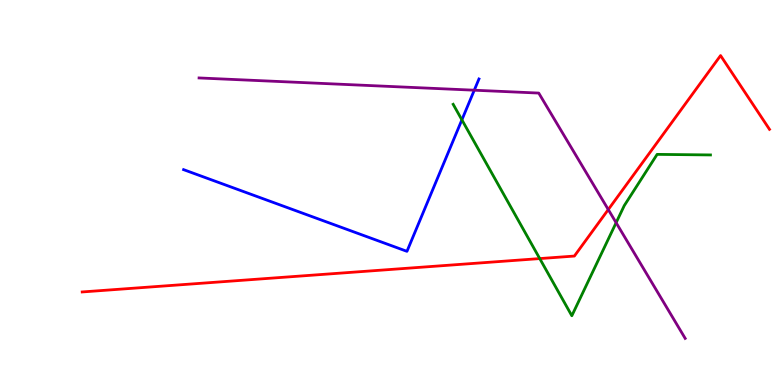[{'lines': ['blue', 'red'], 'intersections': []}, {'lines': ['green', 'red'], 'intersections': [{'x': 6.96, 'y': 3.28}]}, {'lines': ['purple', 'red'], 'intersections': [{'x': 7.85, 'y': 4.56}]}, {'lines': ['blue', 'green'], 'intersections': [{'x': 5.96, 'y': 6.89}]}, {'lines': ['blue', 'purple'], 'intersections': [{'x': 6.12, 'y': 7.66}]}, {'lines': ['green', 'purple'], 'intersections': [{'x': 7.95, 'y': 4.22}]}]